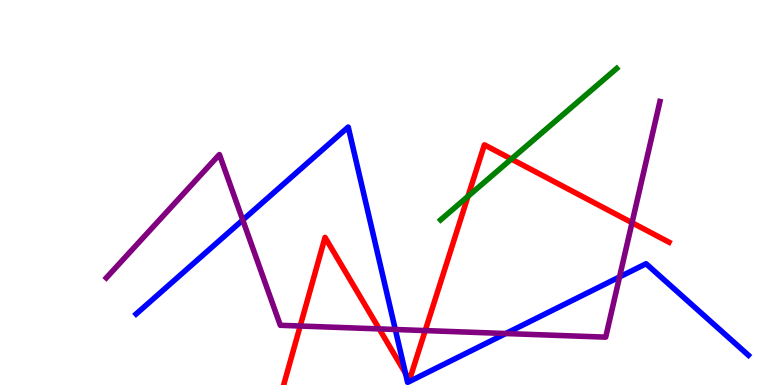[{'lines': ['blue', 'red'], 'intersections': [{'x': 5.23, 'y': 0.305}]}, {'lines': ['green', 'red'], 'intersections': [{'x': 6.04, 'y': 4.9}, {'x': 6.6, 'y': 5.87}]}, {'lines': ['purple', 'red'], 'intersections': [{'x': 3.87, 'y': 1.53}, {'x': 4.89, 'y': 1.46}, {'x': 5.49, 'y': 1.41}, {'x': 8.16, 'y': 4.22}]}, {'lines': ['blue', 'green'], 'intersections': []}, {'lines': ['blue', 'purple'], 'intersections': [{'x': 3.13, 'y': 4.29}, {'x': 5.1, 'y': 1.44}, {'x': 6.53, 'y': 1.34}, {'x': 7.99, 'y': 2.81}]}, {'lines': ['green', 'purple'], 'intersections': []}]